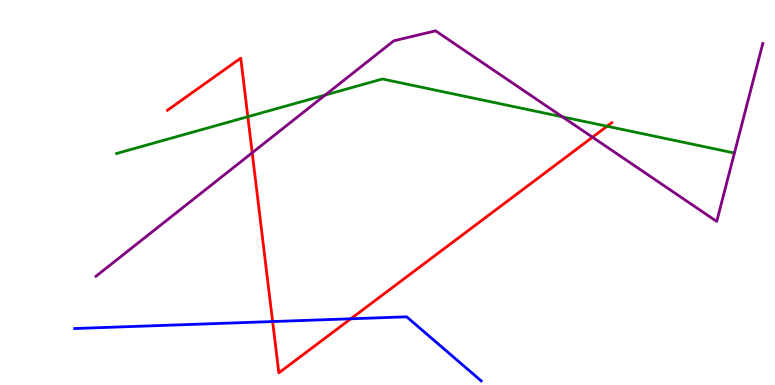[{'lines': ['blue', 'red'], 'intersections': [{'x': 3.52, 'y': 1.65}, {'x': 4.53, 'y': 1.72}]}, {'lines': ['green', 'red'], 'intersections': [{'x': 3.2, 'y': 6.97}, {'x': 7.83, 'y': 6.72}]}, {'lines': ['purple', 'red'], 'intersections': [{'x': 3.25, 'y': 6.03}, {'x': 7.64, 'y': 6.44}]}, {'lines': ['blue', 'green'], 'intersections': []}, {'lines': ['blue', 'purple'], 'intersections': []}, {'lines': ['green', 'purple'], 'intersections': [{'x': 4.2, 'y': 7.53}, {'x': 7.26, 'y': 6.96}]}]